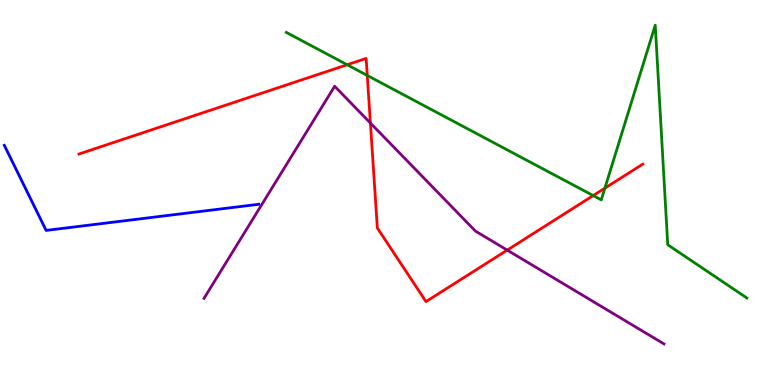[{'lines': ['blue', 'red'], 'intersections': []}, {'lines': ['green', 'red'], 'intersections': [{'x': 4.48, 'y': 8.32}, {'x': 4.74, 'y': 8.04}, {'x': 7.65, 'y': 4.92}, {'x': 7.8, 'y': 5.11}]}, {'lines': ['purple', 'red'], 'intersections': [{'x': 4.78, 'y': 6.8}, {'x': 6.54, 'y': 3.5}]}, {'lines': ['blue', 'green'], 'intersections': []}, {'lines': ['blue', 'purple'], 'intersections': []}, {'lines': ['green', 'purple'], 'intersections': []}]